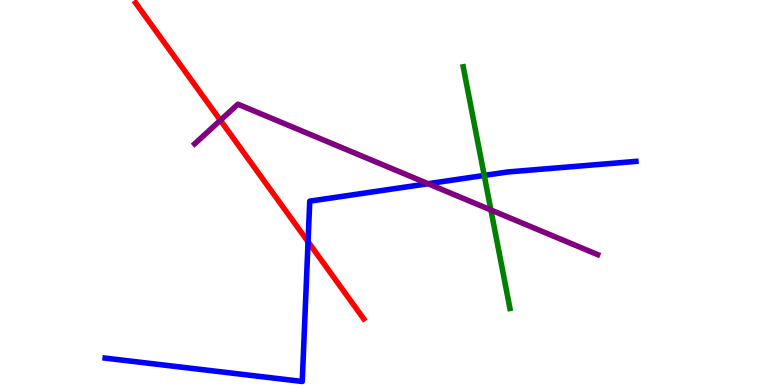[{'lines': ['blue', 'red'], 'intersections': [{'x': 3.97, 'y': 3.72}]}, {'lines': ['green', 'red'], 'intersections': []}, {'lines': ['purple', 'red'], 'intersections': [{'x': 2.84, 'y': 6.88}]}, {'lines': ['blue', 'green'], 'intersections': [{'x': 6.25, 'y': 5.44}]}, {'lines': ['blue', 'purple'], 'intersections': [{'x': 5.52, 'y': 5.23}]}, {'lines': ['green', 'purple'], 'intersections': [{'x': 6.33, 'y': 4.55}]}]